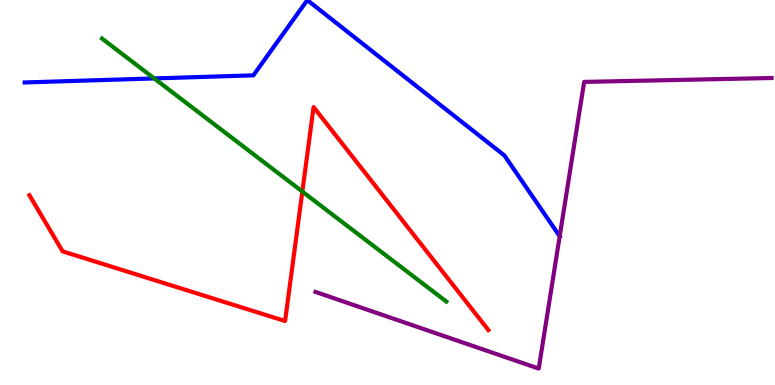[{'lines': ['blue', 'red'], 'intersections': []}, {'lines': ['green', 'red'], 'intersections': [{'x': 3.9, 'y': 5.02}]}, {'lines': ['purple', 'red'], 'intersections': []}, {'lines': ['blue', 'green'], 'intersections': [{'x': 1.99, 'y': 7.96}]}, {'lines': ['blue', 'purple'], 'intersections': [{'x': 7.22, 'y': 3.86}]}, {'lines': ['green', 'purple'], 'intersections': []}]